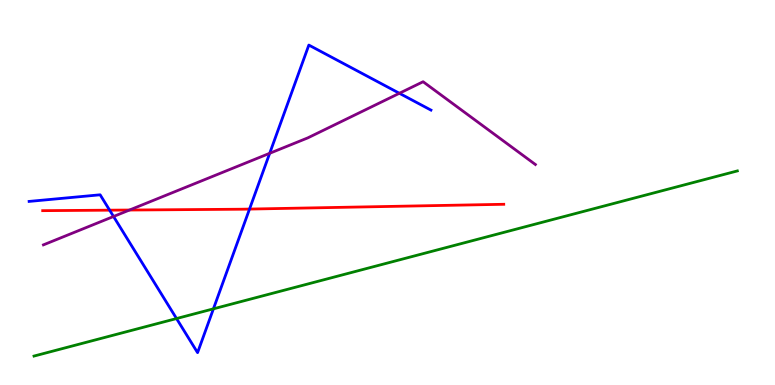[{'lines': ['blue', 'red'], 'intersections': [{'x': 1.41, 'y': 4.54}, {'x': 3.22, 'y': 4.57}]}, {'lines': ['green', 'red'], 'intersections': []}, {'lines': ['purple', 'red'], 'intersections': [{'x': 1.67, 'y': 4.54}]}, {'lines': ['blue', 'green'], 'intersections': [{'x': 2.28, 'y': 1.73}, {'x': 2.75, 'y': 1.98}]}, {'lines': ['blue', 'purple'], 'intersections': [{'x': 1.46, 'y': 4.38}, {'x': 3.48, 'y': 6.02}, {'x': 5.15, 'y': 7.58}]}, {'lines': ['green', 'purple'], 'intersections': []}]